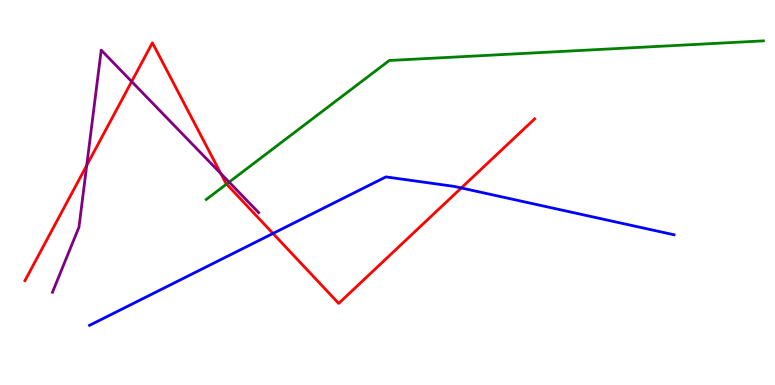[{'lines': ['blue', 'red'], 'intersections': [{'x': 3.52, 'y': 3.94}, {'x': 5.95, 'y': 5.12}]}, {'lines': ['green', 'red'], 'intersections': [{'x': 2.92, 'y': 5.22}]}, {'lines': ['purple', 'red'], 'intersections': [{'x': 1.12, 'y': 5.7}, {'x': 1.7, 'y': 7.88}, {'x': 2.85, 'y': 5.49}]}, {'lines': ['blue', 'green'], 'intersections': []}, {'lines': ['blue', 'purple'], 'intersections': []}, {'lines': ['green', 'purple'], 'intersections': [{'x': 2.96, 'y': 5.27}]}]